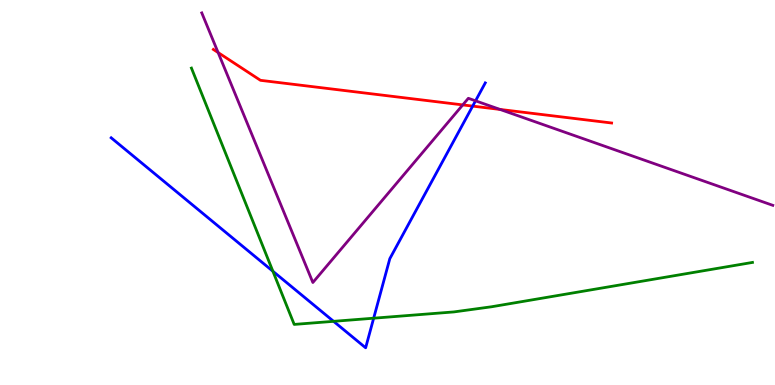[{'lines': ['blue', 'red'], 'intersections': [{'x': 6.1, 'y': 7.24}]}, {'lines': ['green', 'red'], 'intersections': []}, {'lines': ['purple', 'red'], 'intersections': [{'x': 2.81, 'y': 8.63}, {'x': 5.97, 'y': 7.28}, {'x': 6.45, 'y': 7.16}]}, {'lines': ['blue', 'green'], 'intersections': [{'x': 3.52, 'y': 2.95}, {'x': 4.3, 'y': 1.65}, {'x': 4.82, 'y': 1.74}]}, {'lines': ['blue', 'purple'], 'intersections': [{'x': 6.14, 'y': 7.38}]}, {'lines': ['green', 'purple'], 'intersections': []}]